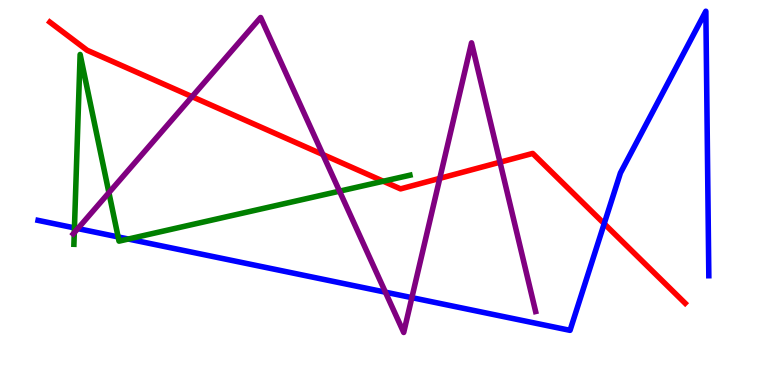[{'lines': ['blue', 'red'], 'intersections': [{'x': 7.8, 'y': 4.19}]}, {'lines': ['green', 'red'], 'intersections': [{'x': 4.95, 'y': 5.29}]}, {'lines': ['purple', 'red'], 'intersections': [{'x': 2.48, 'y': 7.49}, {'x': 4.17, 'y': 5.99}, {'x': 5.67, 'y': 5.37}, {'x': 6.45, 'y': 5.79}]}, {'lines': ['blue', 'green'], 'intersections': [{'x': 0.961, 'y': 4.08}, {'x': 1.52, 'y': 3.85}, {'x': 1.66, 'y': 3.79}]}, {'lines': ['blue', 'purple'], 'intersections': [{'x': 1.0, 'y': 4.06}, {'x': 4.97, 'y': 2.41}, {'x': 5.31, 'y': 2.27}]}, {'lines': ['green', 'purple'], 'intersections': [{'x': 0.959, 'y': 3.96}, {'x': 1.41, 'y': 5.0}, {'x': 4.38, 'y': 5.03}]}]